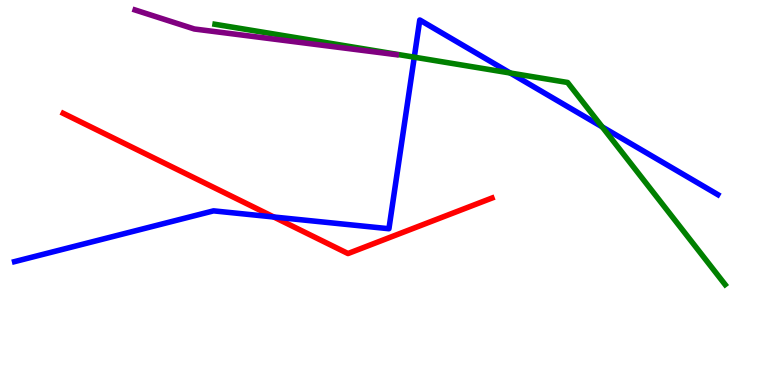[{'lines': ['blue', 'red'], 'intersections': [{'x': 3.53, 'y': 4.36}]}, {'lines': ['green', 'red'], 'intersections': []}, {'lines': ['purple', 'red'], 'intersections': []}, {'lines': ['blue', 'green'], 'intersections': [{'x': 5.35, 'y': 8.52}, {'x': 6.58, 'y': 8.1}, {'x': 7.77, 'y': 6.7}]}, {'lines': ['blue', 'purple'], 'intersections': []}, {'lines': ['green', 'purple'], 'intersections': []}]